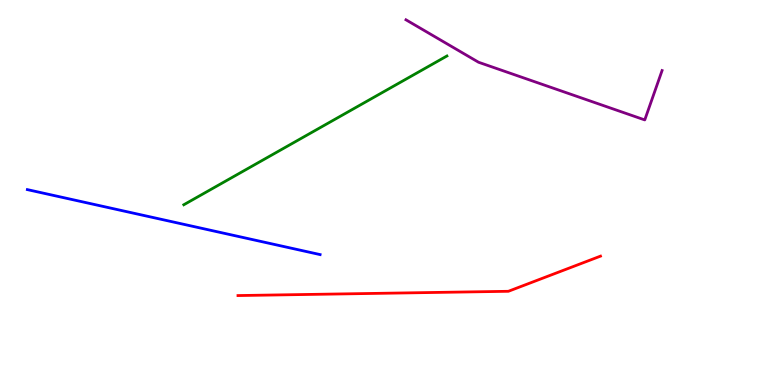[{'lines': ['blue', 'red'], 'intersections': []}, {'lines': ['green', 'red'], 'intersections': []}, {'lines': ['purple', 'red'], 'intersections': []}, {'lines': ['blue', 'green'], 'intersections': []}, {'lines': ['blue', 'purple'], 'intersections': []}, {'lines': ['green', 'purple'], 'intersections': []}]